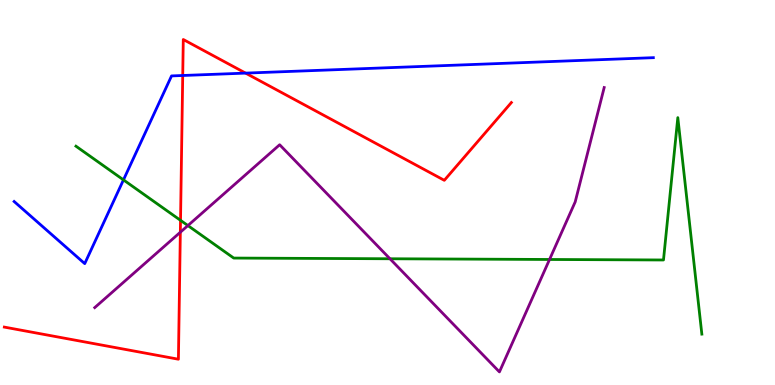[{'lines': ['blue', 'red'], 'intersections': [{'x': 2.36, 'y': 8.04}, {'x': 3.17, 'y': 8.1}]}, {'lines': ['green', 'red'], 'intersections': [{'x': 2.33, 'y': 4.28}]}, {'lines': ['purple', 'red'], 'intersections': [{'x': 2.33, 'y': 3.97}]}, {'lines': ['blue', 'green'], 'intersections': [{'x': 1.59, 'y': 5.33}]}, {'lines': ['blue', 'purple'], 'intersections': []}, {'lines': ['green', 'purple'], 'intersections': [{'x': 2.42, 'y': 4.14}, {'x': 5.03, 'y': 3.28}, {'x': 7.09, 'y': 3.26}]}]